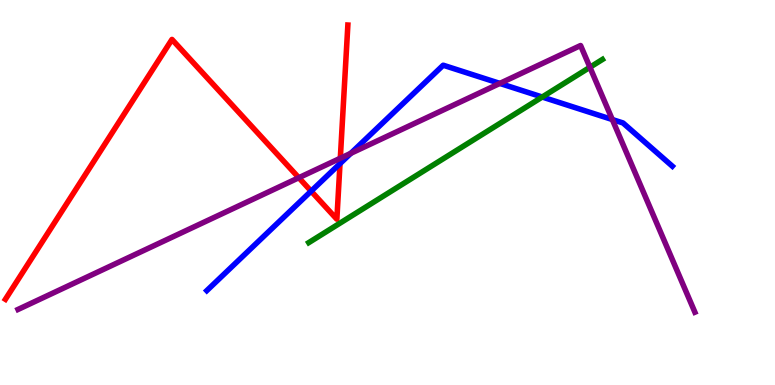[{'lines': ['blue', 'red'], 'intersections': [{'x': 4.01, 'y': 5.04}, {'x': 4.39, 'y': 5.75}]}, {'lines': ['green', 'red'], 'intersections': []}, {'lines': ['purple', 'red'], 'intersections': [{'x': 3.86, 'y': 5.38}, {'x': 4.39, 'y': 5.89}]}, {'lines': ['blue', 'green'], 'intersections': [{'x': 7.0, 'y': 7.48}]}, {'lines': ['blue', 'purple'], 'intersections': [{'x': 4.53, 'y': 6.02}, {'x': 6.45, 'y': 7.83}, {'x': 7.9, 'y': 6.9}]}, {'lines': ['green', 'purple'], 'intersections': [{'x': 7.61, 'y': 8.25}]}]